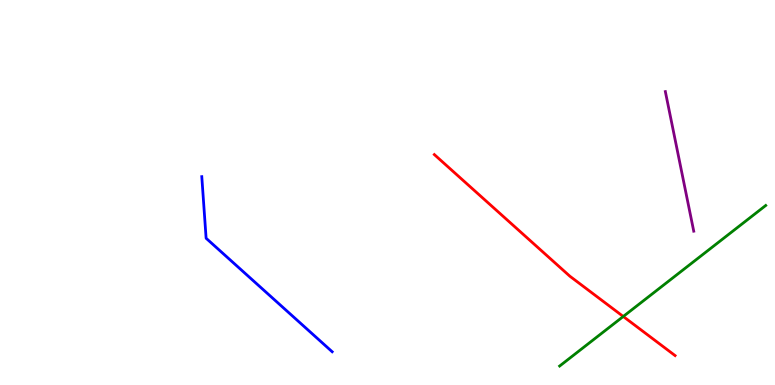[{'lines': ['blue', 'red'], 'intersections': []}, {'lines': ['green', 'red'], 'intersections': [{'x': 8.04, 'y': 1.78}]}, {'lines': ['purple', 'red'], 'intersections': []}, {'lines': ['blue', 'green'], 'intersections': []}, {'lines': ['blue', 'purple'], 'intersections': []}, {'lines': ['green', 'purple'], 'intersections': []}]